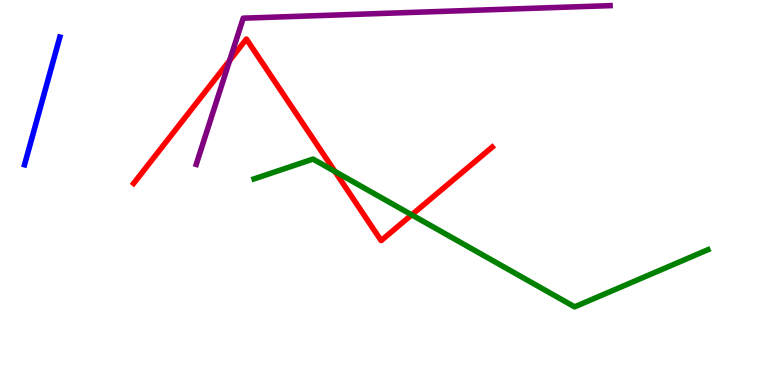[{'lines': ['blue', 'red'], 'intersections': []}, {'lines': ['green', 'red'], 'intersections': [{'x': 4.32, 'y': 5.55}, {'x': 5.31, 'y': 4.42}]}, {'lines': ['purple', 'red'], 'intersections': [{'x': 2.96, 'y': 8.43}]}, {'lines': ['blue', 'green'], 'intersections': []}, {'lines': ['blue', 'purple'], 'intersections': []}, {'lines': ['green', 'purple'], 'intersections': []}]